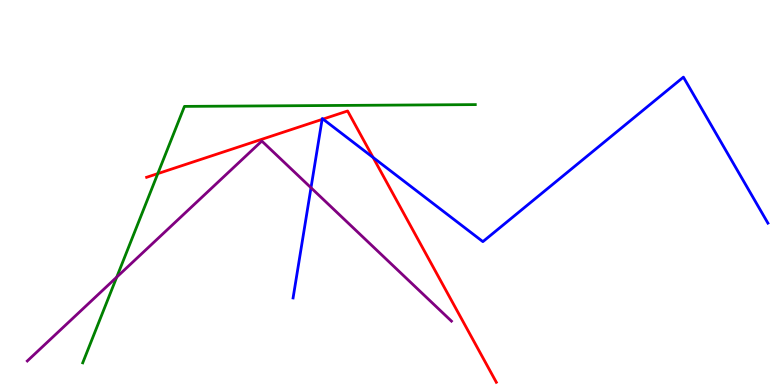[{'lines': ['blue', 'red'], 'intersections': [{'x': 4.16, 'y': 6.9}, {'x': 4.17, 'y': 6.91}, {'x': 4.81, 'y': 5.91}]}, {'lines': ['green', 'red'], 'intersections': [{'x': 2.04, 'y': 5.49}]}, {'lines': ['purple', 'red'], 'intersections': []}, {'lines': ['blue', 'green'], 'intersections': []}, {'lines': ['blue', 'purple'], 'intersections': [{'x': 4.01, 'y': 5.12}]}, {'lines': ['green', 'purple'], 'intersections': [{'x': 1.51, 'y': 2.8}]}]